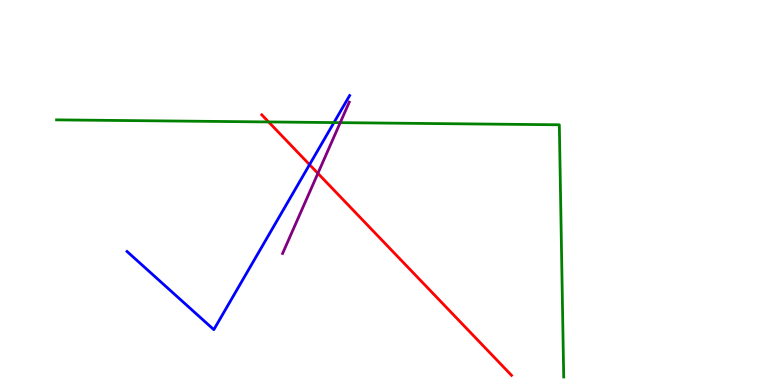[{'lines': ['blue', 'red'], 'intersections': [{'x': 3.99, 'y': 5.72}]}, {'lines': ['green', 'red'], 'intersections': [{'x': 3.47, 'y': 6.83}]}, {'lines': ['purple', 'red'], 'intersections': [{'x': 4.1, 'y': 5.5}]}, {'lines': ['blue', 'green'], 'intersections': [{'x': 4.31, 'y': 6.82}]}, {'lines': ['blue', 'purple'], 'intersections': []}, {'lines': ['green', 'purple'], 'intersections': [{'x': 4.39, 'y': 6.81}]}]